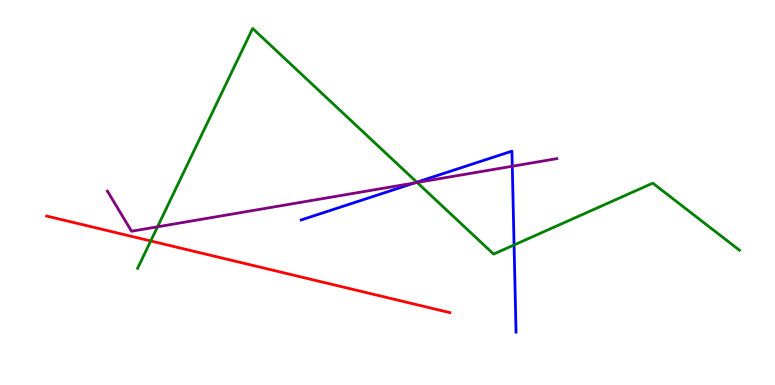[{'lines': ['blue', 'red'], 'intersections': []}, {'lines': ['green', 'red'], 'intersections': [{'x': 1.94, 'y': 3.74}]}, {'lines': ['purple', 'red'], 'intersections': []}, {'lines': ['blue', 'green'], 'intersections': [{'x': 5.38, 'y': 5.27}, {'x': 6.63, 'y': 3.64}]}, {'lines': ['blue', 'purple'], 'intersections': [{'x': 5.35, 'y': 5.25}, {'x': 6.61, 'y': 5.68}]}, {'lines': ['green', 'purple'], 'intersections': [{'x': 2.03, 'y': 4.11}, {'x': 5.38, 'y': 5.26}]}]